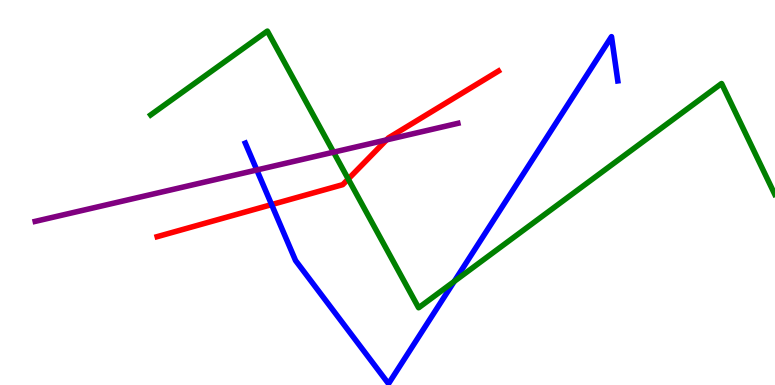[{'lines': ['blue', 'red'], 'intersections': [{'x': 3.5, 'y': 4.69}]}, {'lines': ['green', 'red'], 'intersections': [{'x': 4.49, 'y': 5.35}]}, {'lines': ['purple', 'red'], 'intersections': [{'x': 4.99, 'y': 6.37}]}, {'lines': ['blue', 'green'], 'intersections': [{'x': 5.86, 'y': 2.69}]}, {'lines': ['blue', 'purple'], 'intersections': [{'x': 3.31, 'y': 5.58}]}, {'lines': ['green', 'purple'], 'intersections': [{'x': 4.3, 'y': 6.05}]}]